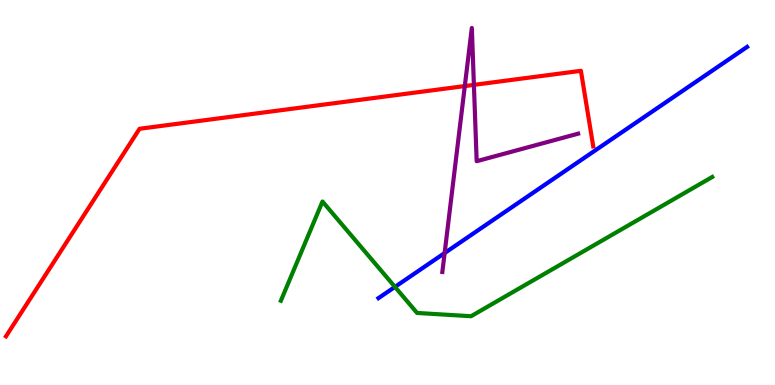[{'lines': ['blue', 'red'], 'intersections': []}, {'lines': ['green', 'red'], 'intersections': []}, {'lines': ['purple', 'red'], 'intersections': [{'x': 6.0, 'y': 7.76}, {'x': 6.11, 'y': 7.8}]}, {'lines': ['blue', 'green'], 'intersections': [{'x': 5.1, 'y': 2.55}]}, {'lines': ['blue', 'purple'], 'intersections': [{'x': 5.74, 'y': 3.43}]}, {'lines': ['green', 'purple'], 'intersections': []}]